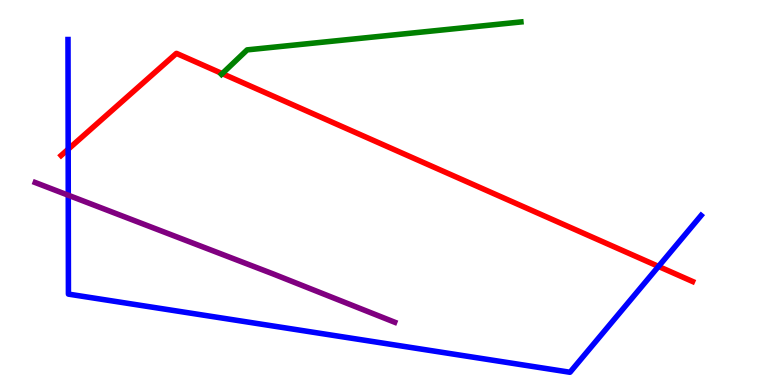[{'lines': ['blue', 'red'], 'intersections': [{'x': 0.88, 'y': 6.12}, {'x': 8.5, 'y': 3.08}]}, {'lines': ['green', 'red'], 'intersections': [{'x': 2.87, 'y': 8.09}]}, {'lines': ['purple', 'red'], 'intersections': []}, {'lines': ['blue', 'green'], 'intersections': []}, {'lines': ['blue', 'purple'], 'intersections': [{'x': 0.881, 'y': 4.93}]}, {'lines': ['green', 'purple'], 'intersections': []}]